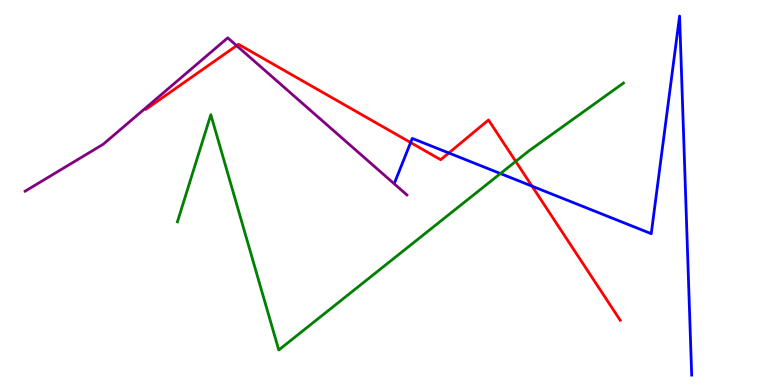[{'lines': ['blue', 'red'], 'intersections': [{'x': 5.3, 'y': 6.3}, {'x': 5.79, 'y': 6.03}, {'x': 6.86, 'y': 5.16}]}, {'lines': ['green', 'red'], 'intersections': [{'x': 6.65, 'y': 5.81}]}, {'lines': ['purple', 'red'], 'intersections': [{'x': 3.05, 'y': 8.81}]}, {'lines': ['blue', 'green'], 'intersections': [{'x': 6.46, 'y': 5.49}]}, {'lines': ['blue', 'purple'], 'intersections': []}, {'lines': ['green', 'purple'], 'intersections': []}]